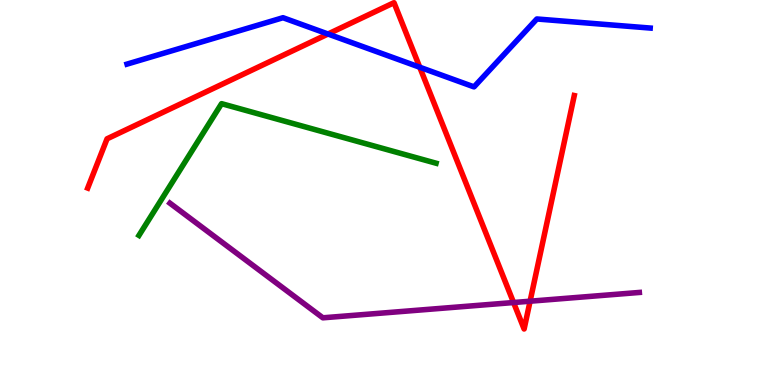[{'lines': ['blue', 'red'], 'intersections': [{'x': 4.23, 'y': 9.12}, {'x': 5.42, 'y': 8.25}]}, {'lines': ['green', 'red'], 'intersections': []}, {'lines': ['purple', 'red'], 'intersections': [{'x': 6.63, 'y': 2.14}, {'x': 6.84, 'y': 2.18}]}, {'lines': ['blue', 'green'], 'intersections': []}, {'lines': ['blue', 'purple'], 'intersections': []}, {'lines': ['green', 'purple'], 'intersections': []}]